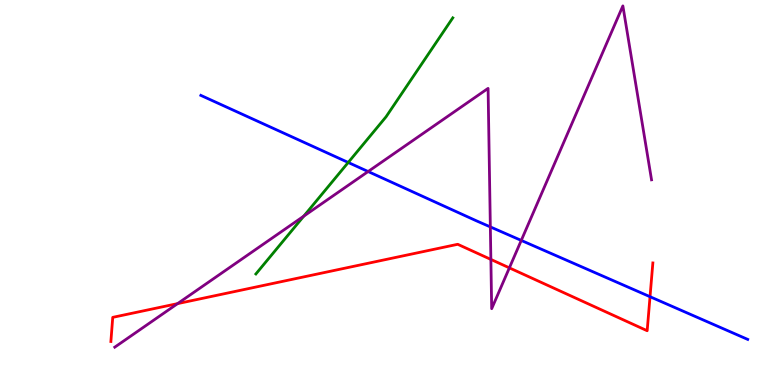[{'lines': ['blue', 'red'], 'intersections': [{'x': 8.39, 'y': 2.29}]}, {'lines': ['green', 'red'], 'intersections': []}, {'lines': ['purple', 'red'], 'intersections': [{'x': 2.29, 'y': 2.11}, {'x': 6.33, 'y': 3.26}, {'x': 6.57, 'y': 3.04}]}, {'lines': ['blue', 'green'], 'intersections': [{'x': 4.49, 'y': 5.78}]}, {'lines': ['blue', 'purple'], 'intersections': [{'x': 4.75, 'y': 5.54}, {'x': 6.33, 'y': 4.11}, {'x': 6.73, 'y': 3.76}]}, {'lines': ['green', 'purple'], 'intersections': [{'x': 3.92, 'y': 4.39}]}]